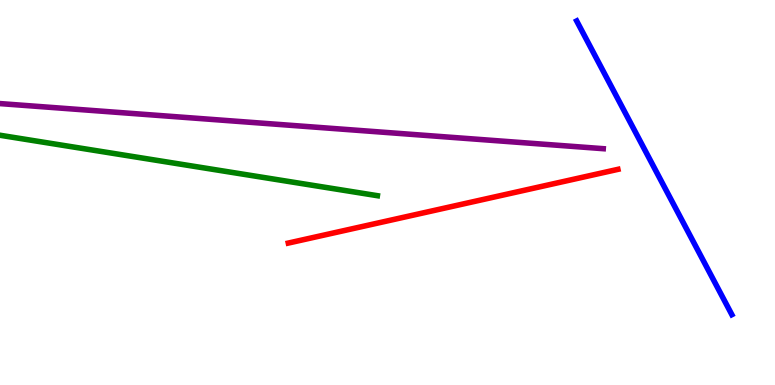[{'lines': ['blue', 'red'], 'intersections': []}, {'lines': ['green', 'red'], 'intersections': []}, {'lines': ['purple', 'red'], 'intersections': []}, {'lines': ['blue', 'green'], 'intersections': []}, {'lines': ['blue', 'purple'], 'intersections': []}, {'lines': ['green', 'purple'], 'intersections': []}]